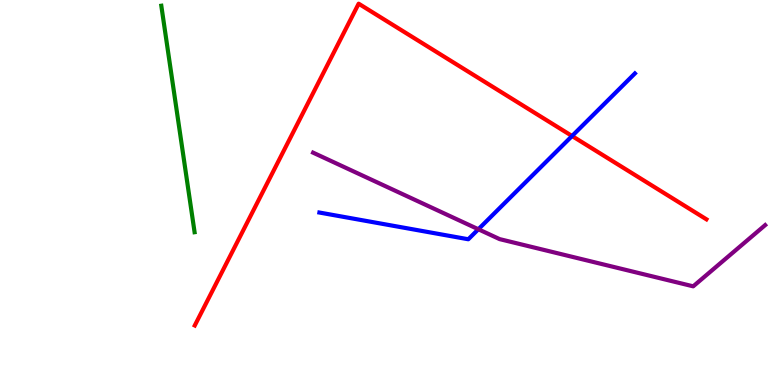[{'lines': ['blue', 'red'], 'intersections': [{'x': 7.38, 'y': 6.47}]}, {'lines': ['green', 'red'], 'intersections': []}, {'lines': ['purple', 'red'], 'intersections': []}, {'lines': ['blue', 'green'], 'intersections': []}, {'lines': ['blue', 'purple'], 'intersections': [{'x': 6.17, 'y': 4.05}]}, {'lines': ['green', 'purple'], 'intersections': []}]